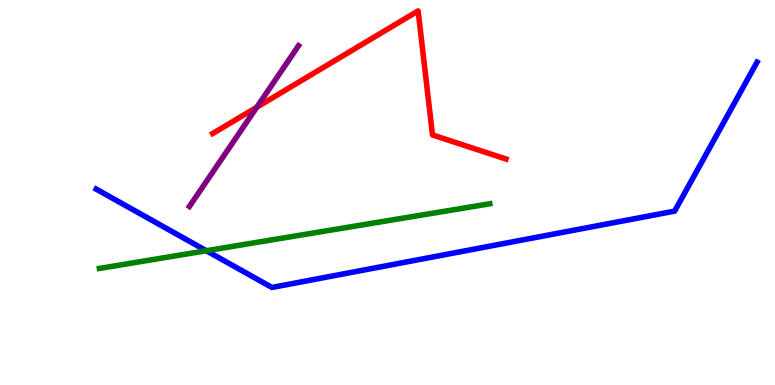[{'lines': ['blue', 'red'], 'intersections': []}, {'lines': ['green', 'red'], 'intersections': []}, {'lines': ['purple', 'red'], 'intersections': [{'x': 3.31, 'y': 7.22}]}, {'lines': ['blue', 'green'], 'intersections': [{'x': 2.66, 'y': 3.49}]}, {'lines': ['blue', 'purple'], 'intersections': []}, {'lines': ['green', 'purple'], 'intersections': []}]